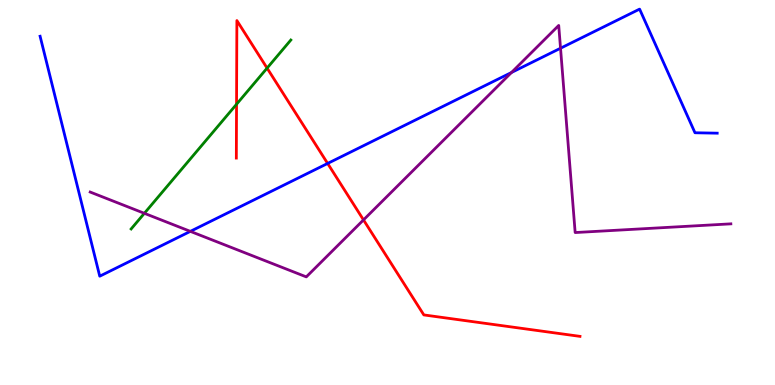[{'lines': ['blue', 'red'], 'intersections': [{'x': 4.23, 'y': 5.75}]}, {'lines': ['green', 'red'], 'intersections': [{'x': 3.05, 'y': 7.29}, {'x': 3.45, 'y': 8.23}]}, {'lines': ['purple', 'red'], 'intersections': [{'x': 4.69, 'y': 4.29}]}, {'lines': ['blue', 'green'], 'intersections': []}, {'lines': ['blue', 'purple'], 'intersections': [{'x': 2.46, 'y': 3.99}, {'x': 6.6, 'y': 8.12}, {'x': 7.23, 'y': 8.75}]}, {'lines': ['green', 'purple'], 'intersections': [{'x': 1.86, 'y': 4.46}]}]